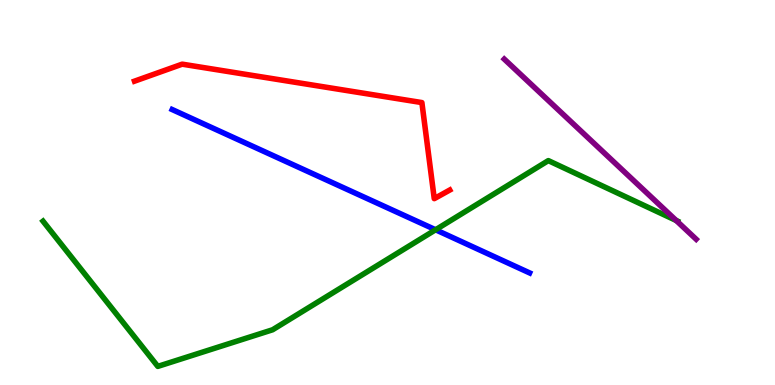[{'lines': ['blue', 'red'], 'intersections': []}, {'lines': ['green', 'red'], 'intersections': []}, {'lines': ['purple', 'red'], 'intersections': []}, {'lines': ['blue', 'green'], 'intersections': [{'x': 5.62, 'y': 4.03}]}, {'lines': ['blue', 'purple'], 'intersections': []}, {'lines': ['green', 'purple'], 'intersections': [{'x': 8.72, 'y': 4.27}]}]